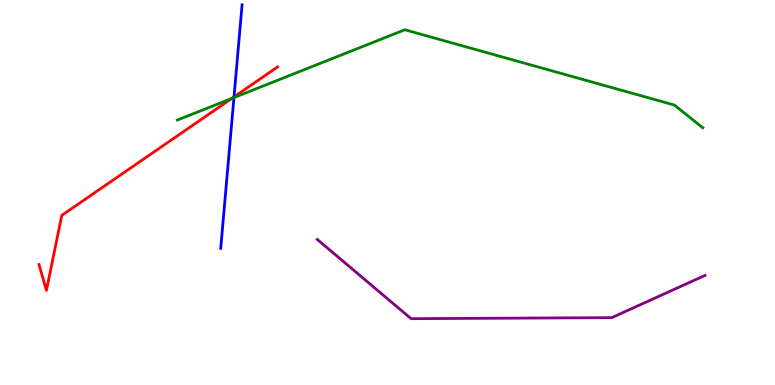[{'lines': ['blue', 'red'], 'intersections': [{'x': 3.02, 'y': 7.48}]}, {'lines': ['green', 'red'], 'intersections': [{'x': 2.99, 'y': 7.44}]}, {'lines': ['purple', 'red'], 'intersections': []}, {'lines': ['blue', 'green'], 'intersections': [{'x': 3.02, 'y': 7.47}]}, {'lines': ['blue', 'purple'], 'intersections': []}, {'lines': ['green', 'purple'], 'intersections': []}]